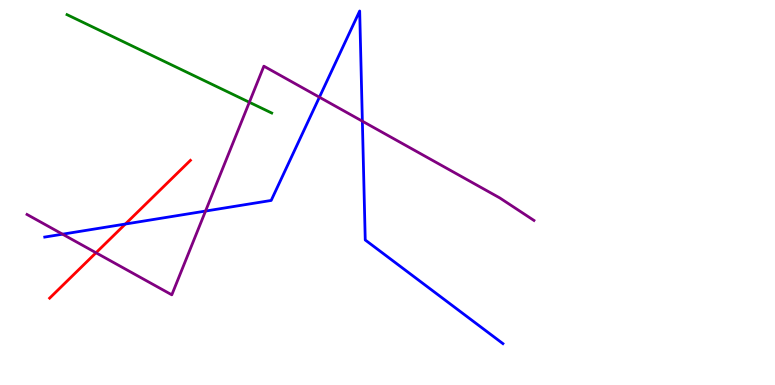[{'lines': ['blue', 'red'], 'intersections': [{'x': 1.62, 'y': 4.18}]}, {'lines': ['green', 'red'], 'intersections': []}, {'lines': ['purple', 'red'], 'intersections': [{'x': 1.24, 'y': 3.43}]}, {'lines': ['blue', 'green'], 'intersections': []}, {'lines': ['blue', 'purple'], 'intersections': [{'x': 0.807, 'y': 3.92}, {'x': 2.65, 'y': 4.52}, {'x': 4.12, 'y': 7.48}, {'x': 4.68, 'y': 6.85}]}, {'lines': ['green', 'purple'], 'intersections': [{'x': 3.22, 'y': 7.34}]}]